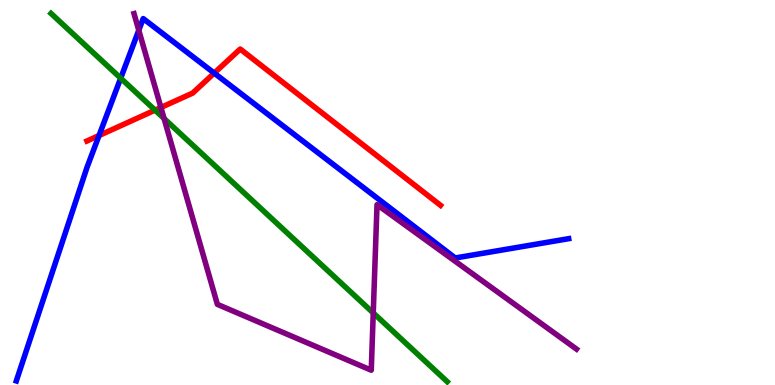[{'lines': ['blue', 'red'], 'intersections': [{'x': 1.28, 'y': 6.48}, {'x': 2.76, 'y': 8.1}]}, {'lines': ['green', 'red'], 'intersections': [{'x': 2.0, 'y': 7.14}]}, {'lines': ['purple', 'red'], 'intersections': [{'x': 2.08, 'y': 7.21}]}, {'lines': ['blue', 'green'], 'intersections': [{'x': 1.56, 'y': 7.97}]}, {'lines': ['blue', 'purple'], 'intersections': [{'x': 1.79, 'y': 9.21}]}, {'lines': ['green', 'purple'], 'intersections': [{'x': 2.12, 'y': 6.92}, {'x': 4.82, 'y': 1.87}]}]